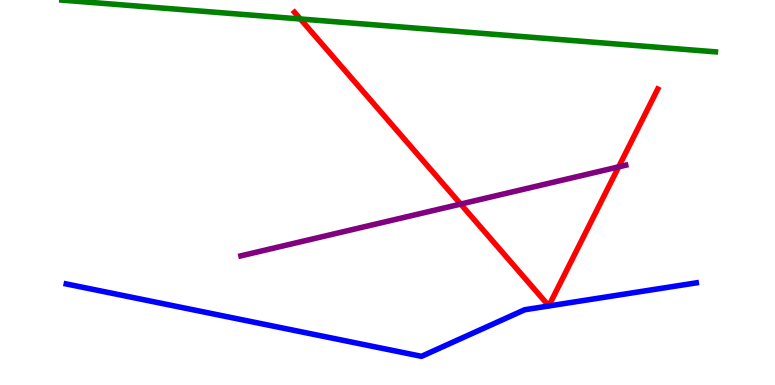[{'lines': ['blue', 'red'], 'intersections': []}, {'lines': ['green', 'red'], 'intersections': [{'x': 3.88, 'y': 9.51}]}, {'lines': ['purple', 'red'], 'intersections': [{'x': 5.94, 'y': 4.7}, {'x': 7.98, 'y': 5.67}]}, {'lines': ['blue', 'green'], 'intersections': []}, {'lines': ['blue', 'purple'], 'intersections': []}, {'lines': ['green', 'purple'], 'intersections': []}]